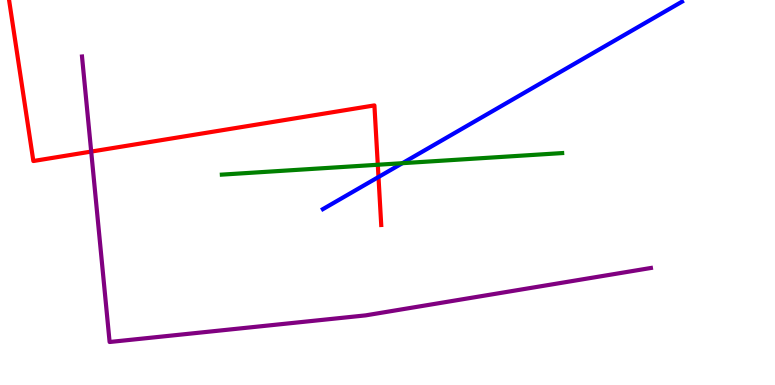[{'lines': ['blue', 'red'], 'intersections': [{'x': 4.88, 'y': 5.4}]}, {'lines': ['green', 'red'], 'intersections': [{'x': 4.87, 'y': 5.72}]}, {'lines': ['purple', 'red'], 'intersections': [{'x': 1.18, 'y': 6.06}]}, {'lines': ['blue', 'green'], 'intersections': [{'x': 5.19, 'y': 5.76}]}, {'lines': ['blue', 'purple'], 'intersections': []}, {'lines': ['green', 'purple'], 'intersections': []}]